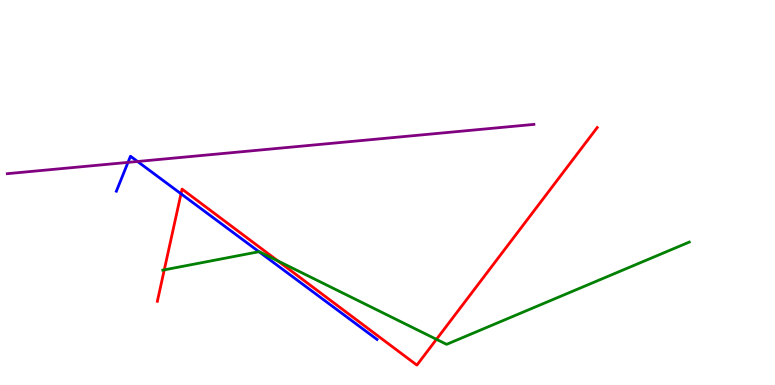[{'lines': ['blue', 'red'], 'intersections': [{'x': 2.34, 'y': 4.97}]}, {'lines': ['green', 'red'], 'intersections': [{'x': 2.12, 'y': 2.99}, {'x': 3.58, 'y': 3.22}, {'x': 5.63, 'y': 1.19}]}, {'lines': ['purple', 'red'], 'intersections': []}, {'lines': ['blue', 'green'], 'intersections': [{'x': 3.34, 'y': 3.46}]}, {'lines': ['blue', 'purple'], 'intersections': [{'x': 1.65, 'y': 5.78}, {'x': 1.77, 'y': 5.81}]}, {'lines': ['green', 'purple'], 'intersections': []}]